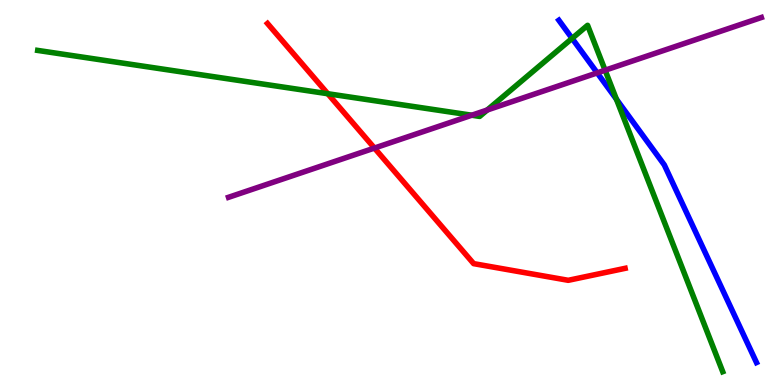[{'lines': ['blue', 'red'], 'intersections': []}, {'lines': ['green', 'red'], 'intersections': [{'x': 4.23, 'y': 7.57}]}, {'lines': ['purple', 'red'], 'intersections': [{'x': 4.83, 'y': 6.15}]}, {'lines': ['blue', 'green'], 'intersections': [{'x': 7.38, 'y': 9.0}, {'x': 7.95, 'y': 7.42}]}, {'lines': ['blue', 'purple'], 'intersections': [{'x': 7.71, 'y': 8.11}]}, {'lines': ['green', 'purple'], 'intersections': [{'x': 6.09, 'y': 7.01}, {'x': 6.29, 'y': 7.14}, {'x': 7.81, 'y': 8.18}]}]